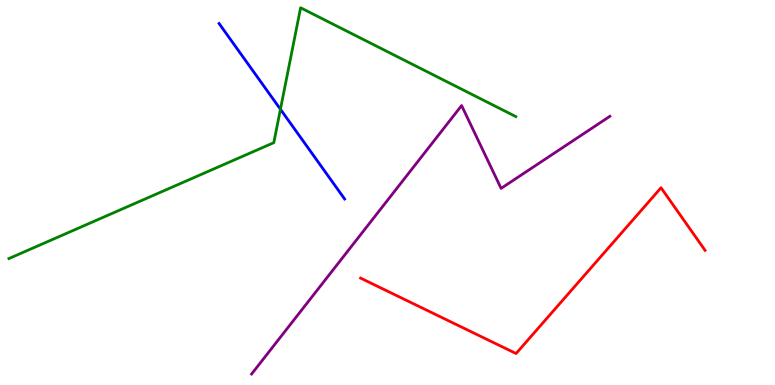[{'lines': ['blue', 'red'], 'intersections': []}, {'lines': ['green', 'red'], 'intersections': []}, {'lines': ['purple', 'red'], 'intersections': []}, {'lines': ['blue', 'green'], 'intersections': [{'x': 3.62, 'y': 7.16}]}, {'lines': ['blue', 'purple'], 'intersections': []}, {'lines': ['green', 'purple'], 'intersections': []}]